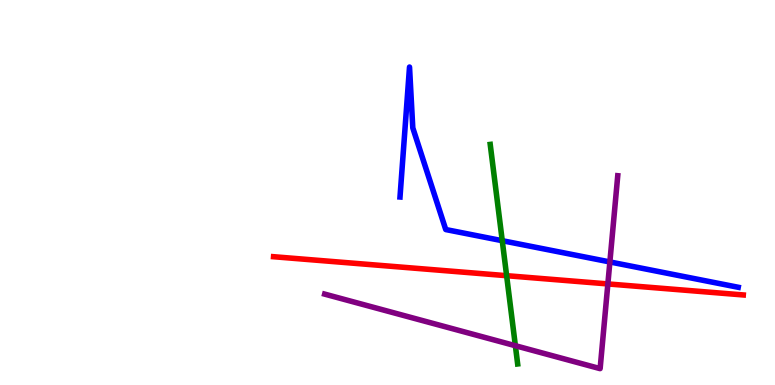[{'lines': ['blue', 'red'], 'intersections': []}, {'lines': ['green', 'red'], 'intersections': [{'x': 6.54, 'y': 2.84}]}, {'lines': ['purple', 'red'], 'intersections': [{'x': 7.84, 'y': 2.63}]}, {'lines': ['blue', 'green'], 'intersections': [{'x': 6.48, 'y': 3.75}]}, {'lines': ['blue', 'purple'], 'intersections': [{'x': 7.87, 'y': 3.2}]}, {'lines': ['green', 'purple'], 'intersections': [{'x': 6.65, 'y': 1.02}]}]